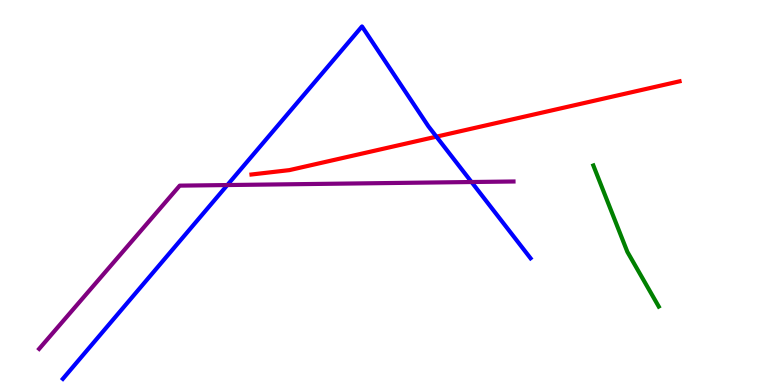[{'lines': ['blue', 'red'], 'intersections': [{'x': 5.63, 'y': 6.45}]}, {'lines': ['green', 'red'], 'intersections': []}, {'lines': ['purple', 'red'], 'intersections': []}, {'lines': ['blue', 'green'], 'intersections': []}, {'lines': ['blue', 'purple'], 'intersections': [{'x': 2.93, 'y': 5.19}, {'x': 6.08, 'y': 5.27}]}, {'lines': ['green', 'purple'], 'intersections': []}]